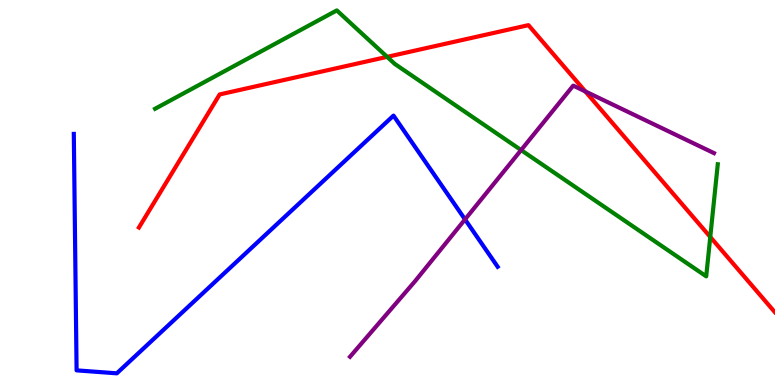[{'lines': ['blue', 'red'], 'intersections': []}, {'lines': ['green', 'red'], 'intersections': [{'x': 5.0, 'y': 8.52}, {'x': 9.16, 'y': 3.84}]}, {'lines': ['purple', 'red'], 'intersections': [{'x': 7.55, 'y': 7.62}]}, {'lines': ['blue', 'green'], 'intersections': []}, {'lines': ['blue', 'purple'], 'intersections': [{'x': 6.0, 'y': 4.3}]}, {'lines': ['green', 'purple'], 'intersections': [{'x': 6.72, 'y': 6.1}]}]